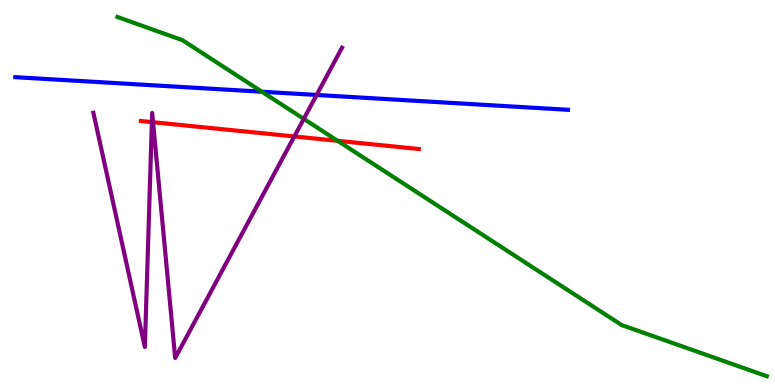[{'lines': ['blue', 'red'], 'intersections': []}, {'lines': ['green', 'red'], 'intersections': [{'x': 4.36, 'y': 6.34}]}, {'lines': ['purple', 'red'], 'intersections': [{'x': 1.96, 'y': 6.83}, {'x': 1.97, 'y': 6.83}, {'x': 3.8, 'y': 6.46}]}, {'lines': ['blue', 'green'], 'intersections': [{'x': 3.38, 'y': 7.62}]}, {'lines': ['blue', 'purple'], 'intersections': [{'x': 4.09, 'y': 7.53}]}, {'lines': ['green', 'purple'], 'intersections': [{'x': 3.92, 'y': 6.91}]}]